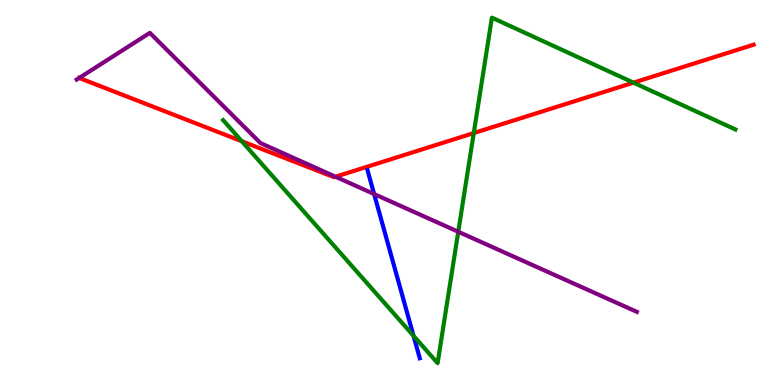[{'lines': ['blue', 'red'], 'intersections': []}, {'lines': ['green', 'red'], 'intersections': [{'x': 3.12, 'y': 6.33}, {'x': 6.11, 'y': 6.54}, {'x': 8.17, 'y': 7.85}]}, {'lines': ['purple', 'red'], 'intersections': [{'x': 1.02, 'y': 7.98}, {'x': 4.33, 'y': 5.41}]}, {'lines': ['blue', 'green'], 'intersections': [{'x': 5.34, 'y': 1.28}]}, {'lines': ['blue', 'purple'], 'intersections': [{'x': 4.83, 'y': 4.96}]}, {'lines': ['green', 'purple'], 'intersections': [{'x': 5.91, 'y': 3.98}]}]